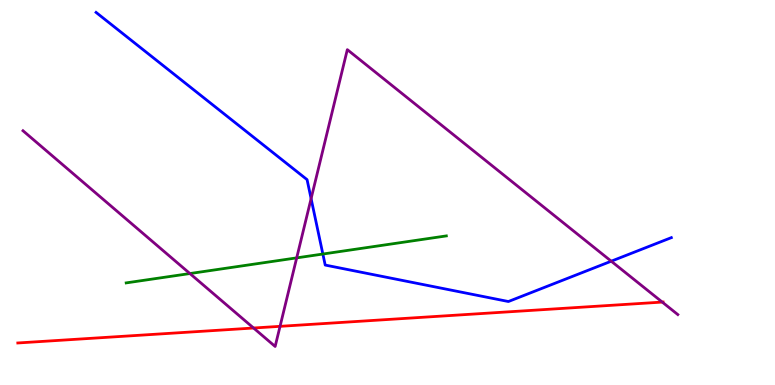[{'lines': ['blue', 'red'], 'intersections': []}, {'lines': ['green', 'red'], 'intersections': []}, {'lines': ['purple', 'red'], 'intersections': [{'x': 3.27, 'y': 1.48}, {'x': 3.61, 'y': 1.52}, {'x': 8.55, 'y': 2.15}]}, {'lines': ['blue', 'green'], 'intersections': [{'x': 4.17, 'y': 3.4}]}, {'lines': ['blue', 'purple'], 'intersections': [{'x': 4.01, 'y': 4.84}, {'x': 7.89, 'y': 3.22}]}, {'lines': ['green', 'purple'], 'intersections': [{'x': 2.45, 'y': 2.89}, {'x': 3.83, 'y': 3.3}]}]